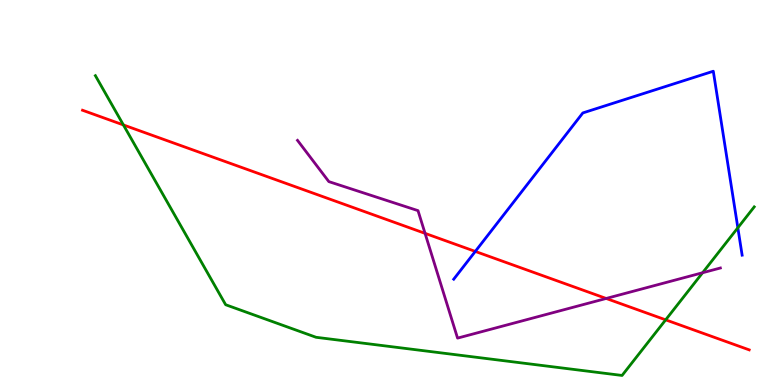[{'lines': ['blue', 'red'], 'intersections': [{'x': 6.13, 'y': 3.47}]}, {'lines': ['green', 'red'], 'intersections': [{'x': 1.59, 'y': 6.75}, {'x': 8.59, 'y': 1.69}]}, {'lines': ['purple', 'red'], 'intersections': [{'x': 5.48, 'y': 3.94}, {'x': 7.82, 'y': 2.25}]}, {'lines': ['blue', 'green'], 'intersections': [{'x': 9.52, 'y': 4.08}]}, {'lines': ['blue', 'purple'], 'intersections': []}, {'lines': ['green', 'purple'], 'intersections': [{'x': 9.07, 'y': 2.92}]}]